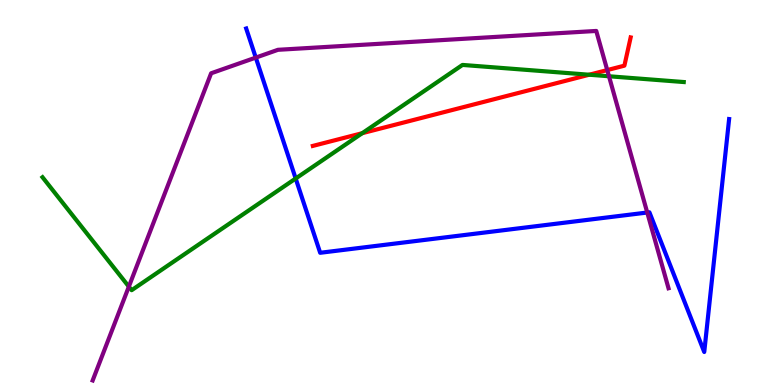[{'lines': ['blue', 'red'], 'intersections': []}, {'lines': ['green', 'red'], 'intersections': [{'x': 4.67, 'y': 6.54}, {'x': 7.6, 'y': 8.06}]}, {'lines': ['purple', 'red'], 'intersections': [{'x': 7.84, 'y': 8.18}]}, {'lines': ['blue', 'green'], 'intersections': [{'x': 3.82, 'y': 5.36}]}, {'lines': ['blue', 'purple'], 'intersections': [{'x': 3.3, 'y': 8.5}, {'x': 8.35, 'y': 4.48}]}, {'lines': ['green', 'purple'], 'intersections': [{'x': 1.66, 'y': 2.55}, {'x': 7.86, 'y': 8.02}]}]